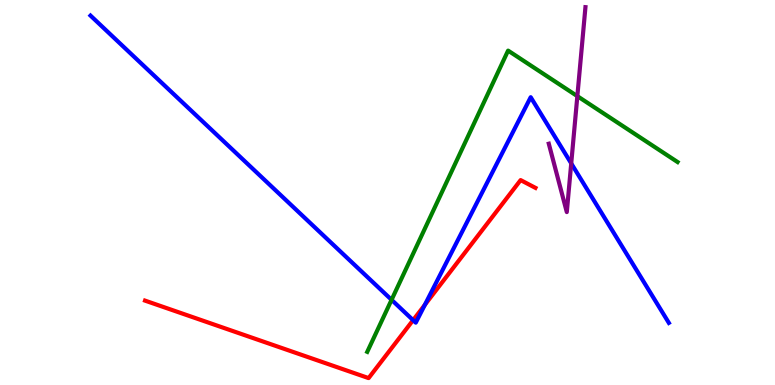[{'lines': ['blue', 'red'], 'intersections': [{'x': 5.33, 'y': 1.68}, {'x': 5.48, 'y': 2.08}]}, {'lines': ['green', 'red'], 'intersections': []}, {'lines': ['purple', 'red'], 'intersections': []}, {'lines': ['blue', 'green'], 'intersections': [{'x': 5.05, 'y': 2.21}]}, {'lines': ['blue', 'purple'], 'intersections': [{'x': 7.37, 'y': 5.76}]}, {'lines': ['green', 'purple'], 'intersections': [{'x': 7.45, 'y': 7.5}]}]